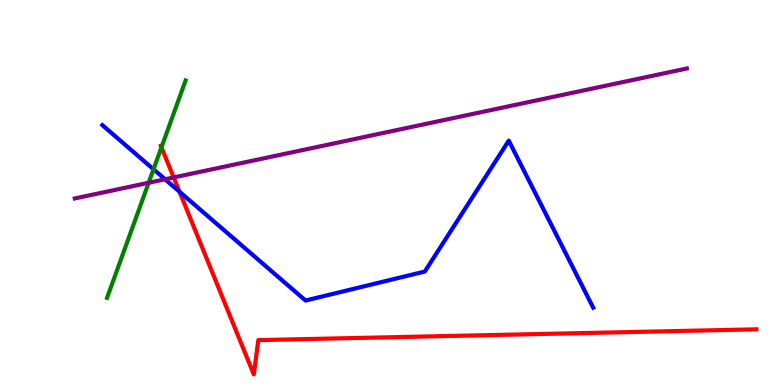[{'lines': ['blue', 'red'], 'intersections': [{'x': 2.32, 'y': 5.02}]}, {'lines': ['green', 'red'], 'intersections': [{'x': 2.08, 'y': 6.17}]}, {'lines': ['purple', 'red'], 'intersections': [{'x': 2.24, 'y': 5.39}]}, {'lines': ['blue', 'green'], 'intersections': [{'x': 1.98, 'y': 5.6}]}, {'lines': ['blue', 'purple'], 'intersections': [{'x': 2.13, 'y': 5.34}]}, {'lines': ['green', 'purple'], 'intersections': [{'x': 1.92, 'y': 5.25}]}]